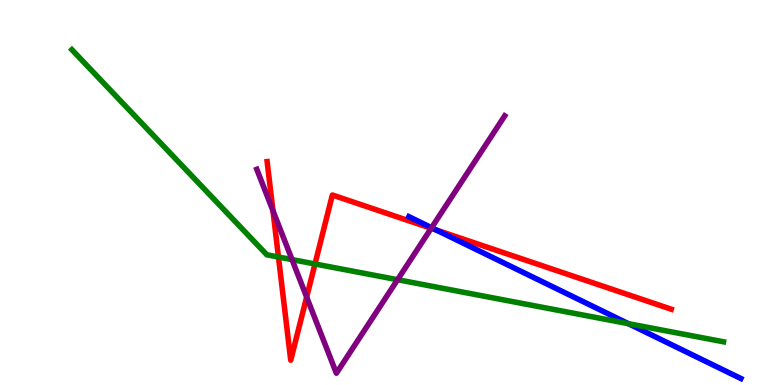[{'lines': ['blue', 'red'], 'intersections': [{'x': 5.63, 'y': 4.03}]}, {'lines': ['green', 'red'], 'intersections': [{'x': 3.59, 'y': 3.32}, {'x': 4.06, 'y': 3.14}]}, {'lines': ['purple', 'red'], 'intersections': [{'x': 3.52, 'y': 4.53}, {'x': 3.96, 'y': 2.28}, {'x': 5.56, 'y': 4.07}]}, {'lines': ['blue', 'green'], 'intersections': [{'x': 8.11, 'y': 1.59}]}, {'lines': ['blue', 'purple'], 'intersections': [{'x': 5.57, 'y': 4.09}]}, {'lines': ['green', 'purple'], 'intersections': [{'x': 3.77, 'y': 3.26}, {'x': 5.13, 'y': 2.74}]}]